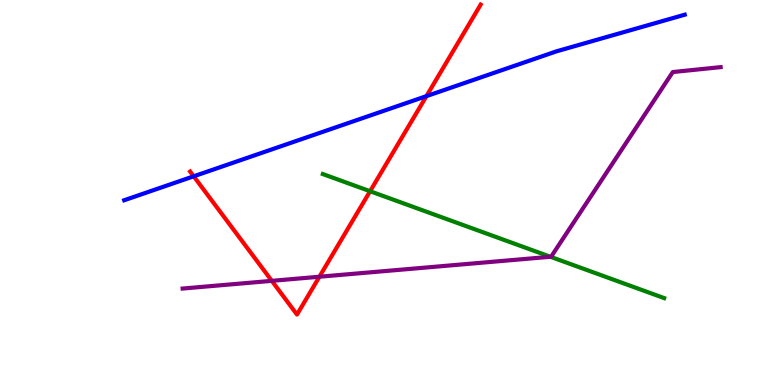[{'lines': ['blue', 'red'], 'intersections': [{'x': 2.5, 'y': 5.42}, {'x': 5.5, 'y': 7.5}]}, {'lines': ['green', 'red'], 'intersections': [{'x': 4.78, 'y': 5.03}]}, {'lines': ['purple', 'red'], 'intersections': [{'x': 3.51, 'y': 2.71}, {'x': 4.12, 'y': 2.81}]}, {'lines': ['blue', 'green'], 'intersections': []}, {'lines': ['blue', 'purple'], 'intersections': []}, {'lines': ['green', 'purple'], 'intersections': [{'x': 7.1, 'y': 3.33}]}]